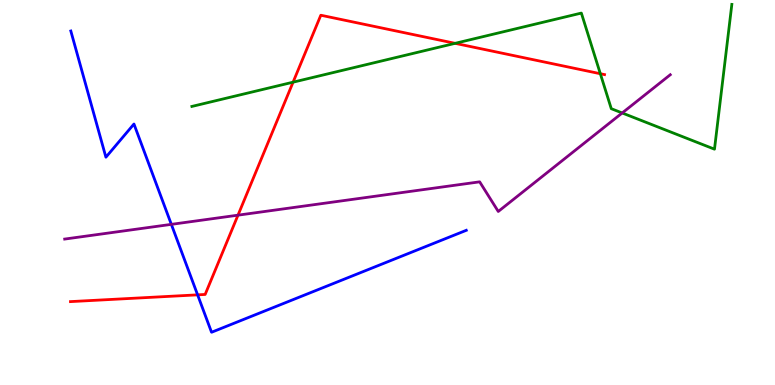[{'lines': ['blue', 'red'], 'intersections': [{'x': 2.55, 'y': 2.34}]}, {'lines': ['green', 'red'], 'intersections': [{'x': 3.78, 'y': 7.87}, {'x': 5.87, 'y': 8.87}, {'x': 7.75, 'y': 8.09}]}, {'lines': ['purple', 'red'], 'intersections': [{'x': 3.07, 'y': 4.41}]}, {'lines': ['blue', 'green'], 'intersections': []}, {'lines': ['blue', 'purple'], 'intersections': [{'x': 2.21, 'y': 4.17}]}, {'lines': ['green', 'purple'], 'intersections': [{'x': 8.03, 'y': 7.07}]}]